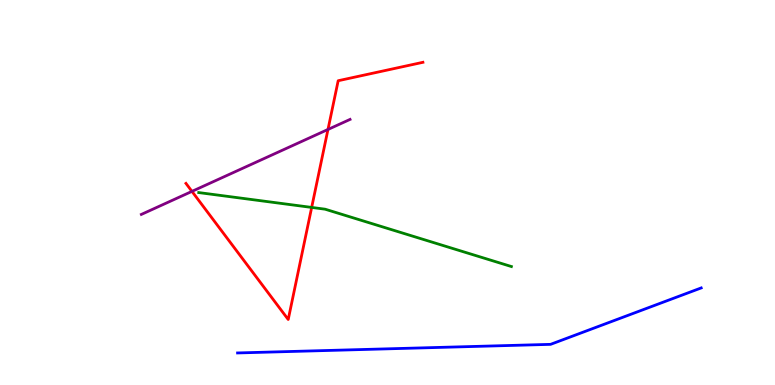[{'lines': ['blue', 'red'], 'intersections': []}, {'lines': ['green', 'red'], 'intersections': [{'x': 4.02, 'y': 4.61}]}, {'lines': ['purple', 'red'], 'intersections': [{'x': 2.48, 'y': 5.03}, {'x': 4.23, 'y': 6.64}]}, {'lines': ['blue', 'green'], 'intersections': []}, {'lines': ['blue', 'purple'], 'intersections': []}, {'lines': ['green', 'purple'], 'intersections': []}]